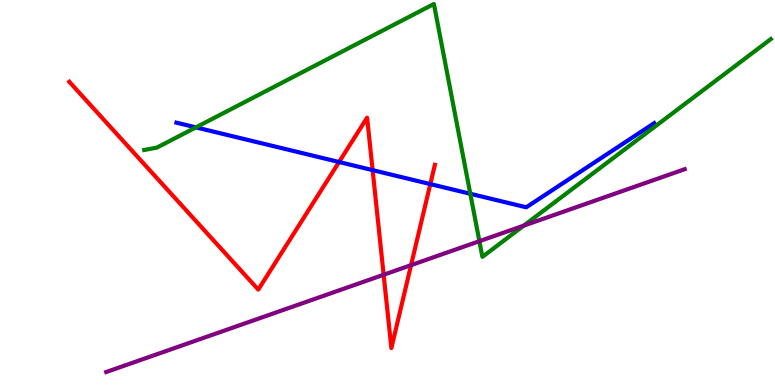[{'lines': ['blue', 'red'], 'intersections': [{'x': 4.37, 'y': 5.79}, {'x': 4.81, 'y': 5.58}, {'x': 5.55, 'y': 5.22}]}, {'lines': ['green', 'red'], 'intersections': []}, {'lines': ['purple', 'red'], 'intersections': [{'x': 4.95, 'y': 2.86}, {'x': 5.3, 'y': 3.11}]}, {'lines': ['blue', 'green'], 'intersections': [{'x': 2.53, 'y': 6.69}, {'x': 6.07, 'y': 4.97}]}, {'lines': ['blue', 'purple'], 'intersections': []}, {'lines': ['green', 'purple'], 'intersections': [{'x': 6.19, 'y': 3.74}, {'x': 6.76, 'y': 4.14}]}]